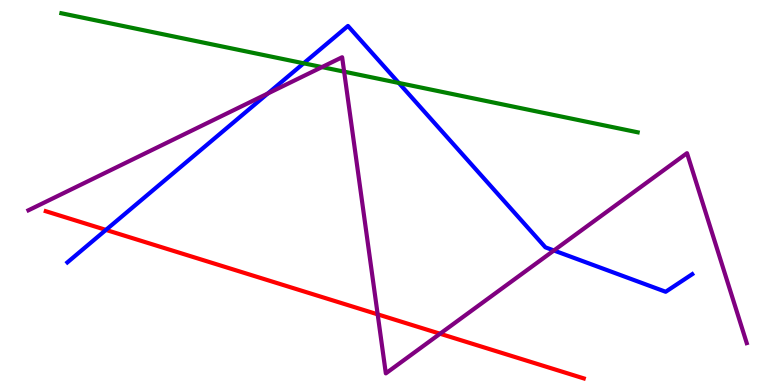[{'lines': ['blue', 'red'], 'intersections': [{'x': 1.37, 'y': 4.03}]}, {'lines': ['green', 'red'], 'intersections': []}, {'lines': ['purple', 'red'], 'intersections': [{'x': 4.87, 'y': 1.84}, {'x': 5.68, 'y': 1.33}]}, {'lines': ['blue', 'green'], 'intersections': [{'x': 3.92, 'y': 8.36}, {'x': 5.15, 'y': 7.85}]}, {'lines': ['blue', 'purple'], 'intersections': [{'x': 3.46, 'y': 7.57}, {'x': 7.15, 'y': 3.49}]}, {'lines': ['green', 'purple'], 'intersections': [{'x': 4.15, 'y': 8.26}, {'x': 4.44, 'y': 8.14}]}]